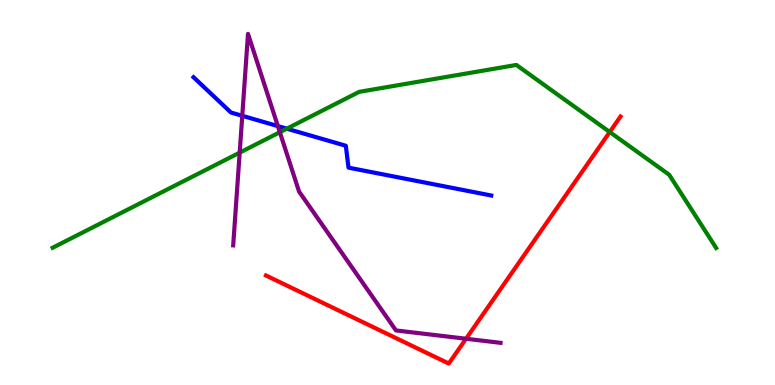[{'lines': ['blue', 'red'], 'intersections': []}, {'lines': ['green', 'red'], 'intersections': [{'x': 7.87, 'y': 6.57}]}, {'lines': ['purple', 'red'], 'intersections': [{'x': 6.01, 'y': 1.2}]}, {'lines': ['blue', 'green'], 'intersections': [{'x': 3.7, 'y': 6.66}]}, {'lines': ['blue', 'purple'], 'intersections': [{'x': 3.13, 'y': 6.99}, {'x': 3.59, 'y': 6.72}]}, {'lines': ['green', 'purple'], 'intersections': [{'x': 3.09, 'y': 6.04}, {'x': 3.61, 'y': 6.57}]}]